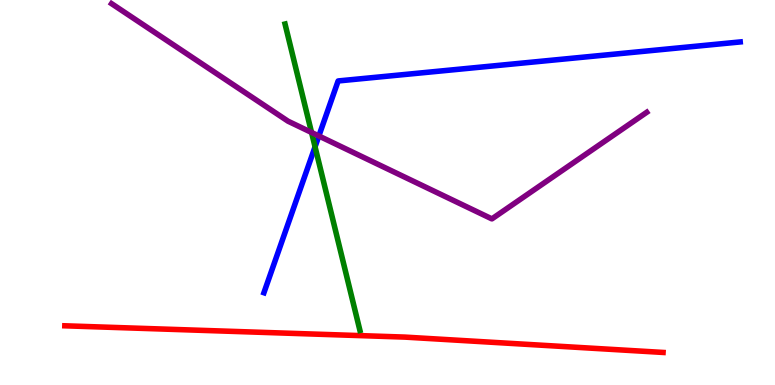[{'lines': ['blue', 'red'], 'intersections': []}, {'lines': ['green', 'red'], 'intersections': []}, {'lines': ['purple', 'red'], 'intersections': []}, {'lines': ['blue', 'green'], 'intersections': [{'x': 4.07, 'y': 6.19}]}, {'lines': ['blue', 'purple'], 'intersections': [{'x': 4.11, 'y': 6.47}]}, {'lines': ['green', 'purple'], 'intersections': [{'x': 4.02, 'y': 6.56}]}]